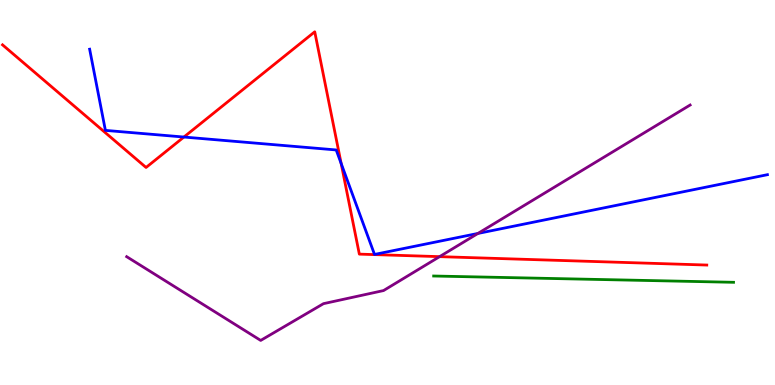[{'lines': ['blue', 'red'], 'intersections': [{'x': 2.37, 'y': 6.44}, {'x': 4.4, 'y': 5.75}]}, {'lines': ['green', 'red'], 'intersections': []}, {'lines': ['purple', 'red'], 'intersections': [{'x': 5.67, 'y': 3.33}]}, {'lines': ['blue', 'green'], 'intersections': []}, {'lines': ['blue', 'purple'], 'intersections': [{'x': 6.17, 'y': 3.94}]}, {'lines': ['green', 'purple'], 'intersections': []}]